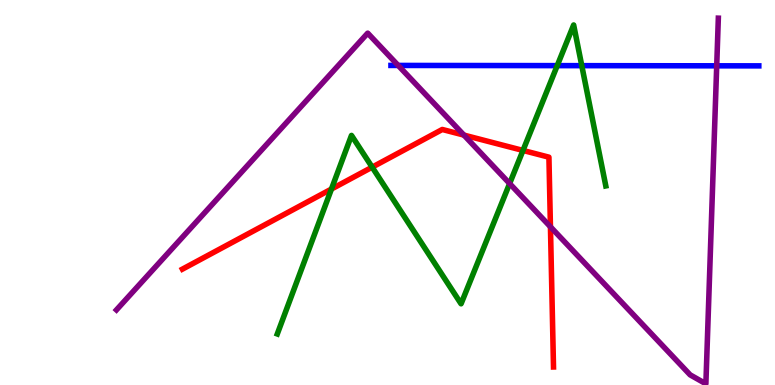[{'lines': ['blue', 'red'], 'intersections': []}, {'lines': ['green', 'red'], 'intersections': [{'x': 4.28, 'y': 5.09}, {'x': 4.8, 'y': 5.66}, {'x': 6.75, 'y': 6.09}]}, {'lines': ['purple', 'red'], 'intersections': [{'x': 5.99, 'y': 6.49}, {'x': 7.1, 'y': 4.11}]}, {'lines': ['blue', 'green'], 'intersections': [{'x': 7.19, 'y': 8.3}, {'x': 7.51, 'y': 8.29}]}, {'lines': ['blue', 'purple'], 'intersections': [{'x': 5.14, 'y': 8.3}, {'x': 9.25, 'y': 8.29}]}, {'lines': ['green', 'purple'], 'intersections': [{'x': 6.58, 'y': 5.23}]}]